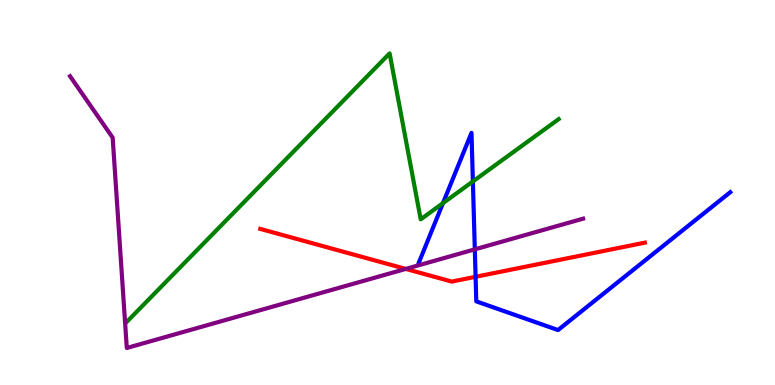[{'lines': ['blue', 'red'], 'intersections': [{'x': 6.14, 'y': 2.81}]}, {'lines': ['green', 'red'], 'intersections': []}, {'lines': ['purple', 'red'], 'intersections': [{'x': 5.24, 'y': 3.02}]}, {'lines': ['blue', 'green'], 'intersections': [{'x': 5.72, 'y': 4.72}, {'x': 6.1, 'y': 5.29}]}, {'lines': ['blue', 'purple'], 'intersections': [{'x': 6.13, 'y': 3.52}]}, {'lines': ['green', 'purple'], 'intersections': []}]